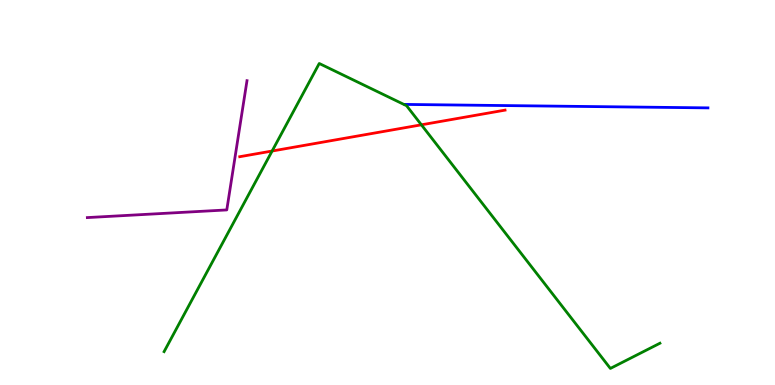[{'lines': ['blue', 'red'], 'intersections': []}, {'lines': ['green', 'red'], 'intersections': [{'x': 3.51, 'y': 6.08}, {'x': 5.44, 'y': 6.76}]}, {'lines': ['purple', 'red'], 'intersections': []}, {'lines': ['blue', 'green'], 'intersections': []}, {'lines': ['blue', 'purple'], 'intersections': []}, {'lines': ['green', 'purple'], 'intersections': []}]